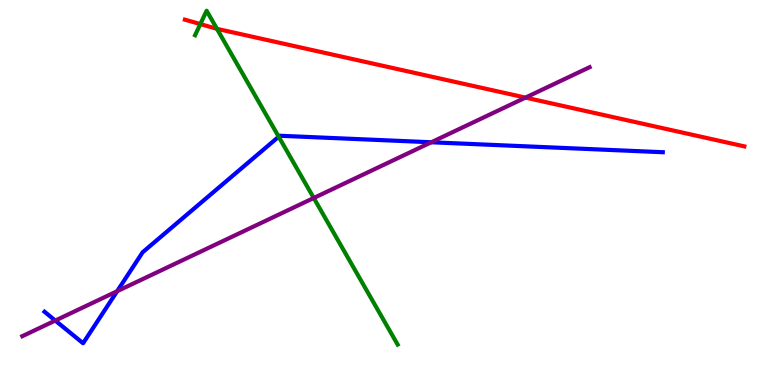[{'lines': ['blue', 'red'], 'intersections': []}, {'lines': ['green', 'red'], 'intersections': [{'x': 2.58, 'y': 9.37}, {'x': 2.8, 'y': 9.25}]}, {'lines': ['purple', 'red'], 'intersections': [{'x': 6.78, 'y': 7.46}]}, {'lines': ['blue', 'green'], 'intersections': [{'x': 3.6, 'y': 6.45}]}, {'lines': ['blue', 'purple'], 'intersections': [{'x': 0.713, 'y': 1.67}, {'x': 1.51, 'y': 2.44}, {'x': 5.56, 'y': 6.3}]}, {'lines': ['green', 'purple'], 'intersections': [{'x': 4.05, 'y': 4.86}]}]